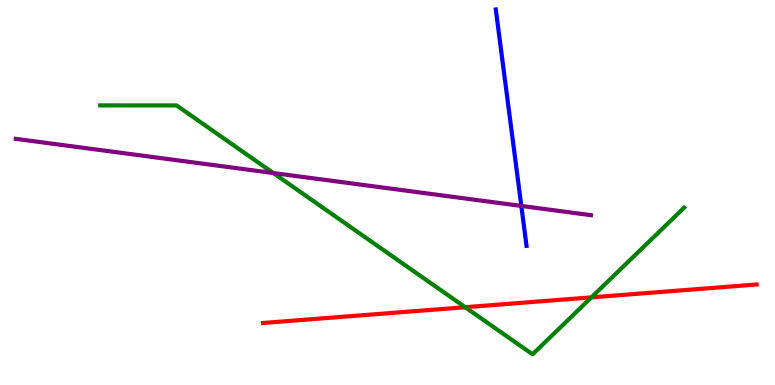[{'lines': ['blue', 'red'], 'intersections': []}, {'lines': ['green', 'red'], 'intersections': [{'x': 6.0, 'y': 2.02}, {'x': 7.63, 'y': 2.28}]}, {'lines': ['purple', 'red'], 'intersections': []}, {'lines': ['blue', 'green'], 'intersections': []}, {'lines': ['blue', 'purple'], 'intersections': [{'x': 6.73, 'y': 4.65}]}, {'lines': ['green', 'purple'], 'intersections': [{'x': 3.53, 'y': 5.51}]}]